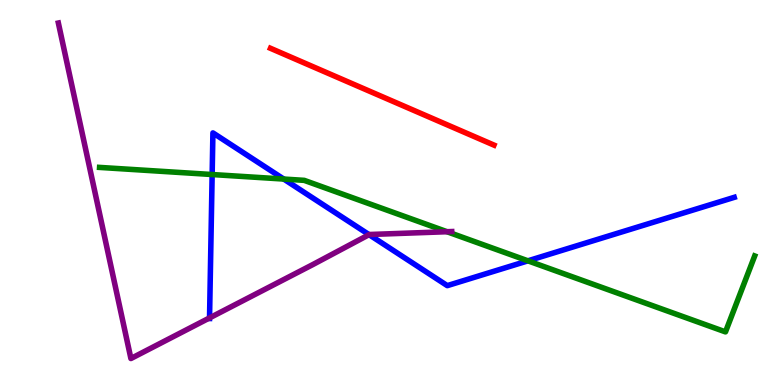[{'lines': ['blue', 'red'], 'intersections': []}, {'lines': ['green', 'red'], 'intersections': []}, {'lines': ['purple', 'red'], 'intersections': []}, {'lines': ['blue', 'green'], 'intersections': [{'x': 2.74, 'y': 5.47}, {'x': 3.66, 'y': 5.35}, {'x': 6.81, 'y': 3.23}]}, {'lines': ['blue', 'purple'], 'intersections': [{'x': 2.7, 'y': 1.74}, {'x': 4.76, 'y': 3.91}]}, {'lines': ['green', 'purple'], 'intersections': [{'x': 5.77, 'y': 3.98}]}]